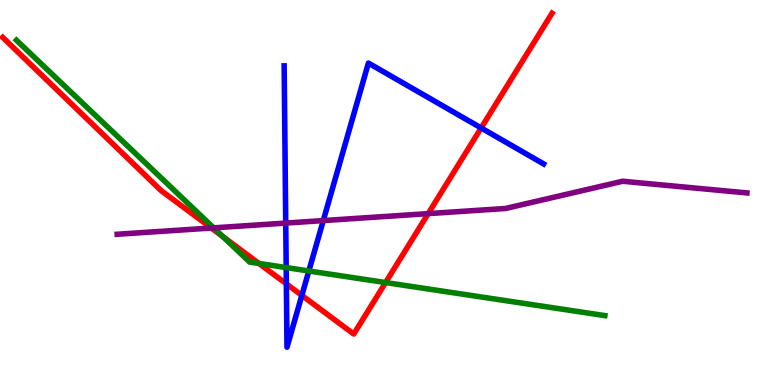[{'lines': ['blue', 'red'], 'intersections': [{'x': 3.69, 'y': 2.63}, {'x': 3.89, 'y': 2.33}, {'x': 6.21, 'y': 6.68}]}, {'lines': ['green', 'red'], 'intersections': [{'x': 2.87, 'y': 3.86}, {'x': 3.34, 'y': 3.16}, {'x': 4.98, 'y': 2.66}]}, {'lines': ['purple', 'red'], 'intersections': [{'x': 2.73, 'y': 4.08}, {'x': 5.53, 'y': 4.45}]}, {'lines': ['blue', 'green'], 'intersections': [{'x': 3.69, 'y': 3.05}, {'x': 3.99, 'y': 2.96}]}, {'lines': ['blue', 'purple'], 'intersections': [{'x': 3.69, 'y': 4.21}, {'x': 4.17, 'y': 4.27}]}, {'lines': ['green', 'purple'], 'intersections': [{'x': 2.76, 'y': 4.08}]}]